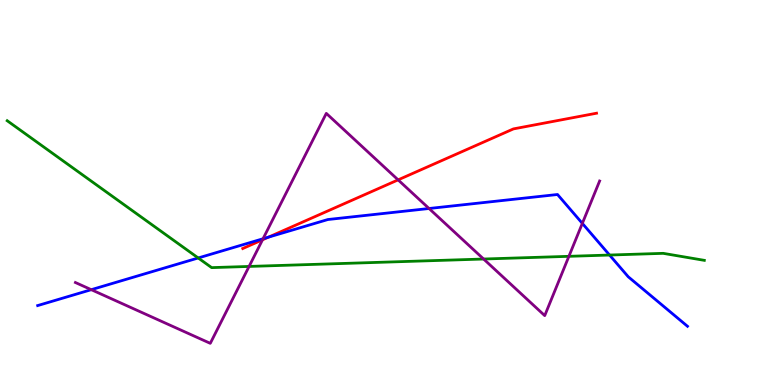[{'lines': ['blue', 'red'], 'intersections': [{'x': 3.47, 'y': 3.84}]}, {'lines': ['green', 'red'], 'intersections': []}, {'lines': ['purple', 'red'], 'intersections': [{'x': 3.39, 'y': 3.77}, {'x': 5.14, 'y': 5.33}]}, {'lines': ['blue', 'green'], 'intersections': [{'x': 2.56, 'y': 3.3}, {'x': 7.87, 'y': 3.38}]}, {'lines': ['blue', 'purple'], 'intersections': [{'x': 1.18, 'y': 2.48}, {'x': 3.39, 'y': 3.8}, {'x': 5.54, 'y': 4.58}, {'x': 7.51, 'y': 4.2}]}, {'lines': ['green', 'purple'], 'intersections': [{'x': 3.21, 'y': 3.08}, {'x': 6.24, 'y': 3.27}, {'x': 7.34, 'y': 3.34}]}]